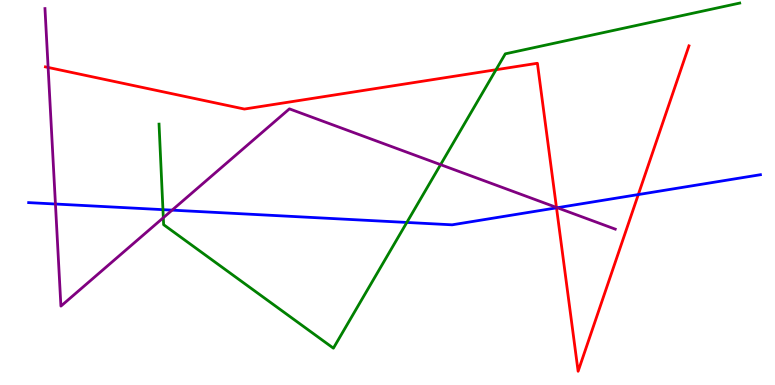[{'lines': ['blue', 'red'], 'intersections': [{'x': 7.18, 'y': 4.6}, {'x': 8.24, 'y': 4.95}]}, {'lines': ['green', 'red'], 'intersections': [{'x': 6.4, 'y': 8.19}]}, {'lines': ['purple', 'red'], 'intersections': [{'x': 0.621, 'y': 8.25}, {'x': 7.18, 'y': 4.61}]}, {'lines': ['blue', 'green'], 'intersections': [{'x': 2.1, 'y': 4.55}, {'x': 5.25, 'y': 4.22}]}, {'lines': ['blue', 'purple'], 'intersections': [{'x': 0.715, 'y': 4.7}, {'x': 2.22, 'y': 4.54}, {'x': 7.19, 'y': 4.6}]}, {'lines': ['green', 'purple'], 'intersections': [{'x': 2.11, 'y': 4.34}, {'x': 5.68, 'y': 5.72}]}]